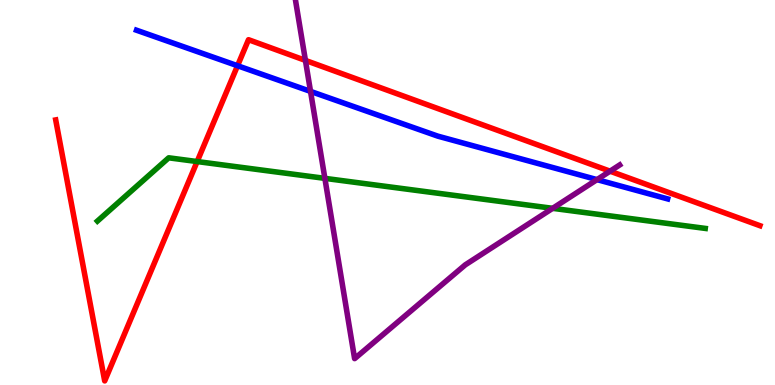[{'lines': ['blue', 'red'], 'intersections': [{'x': 3.07, 'y': 8.29}]}, {'lines': ['green', 'red'], 'intersections': [{'x': 2.54, 'y': 5.8}]}, {'lines': ['purple', 'red'], 'intersections': [{'x': 3.94, 'y': 8.43}, {'x': 7.87, 'y': 5.55}]}, {'lines': ['blue', 'green'], 'intersections': []}, {'lines': ['blue', 'purple'], 'intersections': [{'x': 4.01, 'y': 7.63}, {'x': 7.7, 'y': 5.33}]}, {'lines': ['green', 'purple'], 'intersections': [{'x': 4.19, 'y': 5.37}, {'x': 7.13, 'y': 4.59}]}]